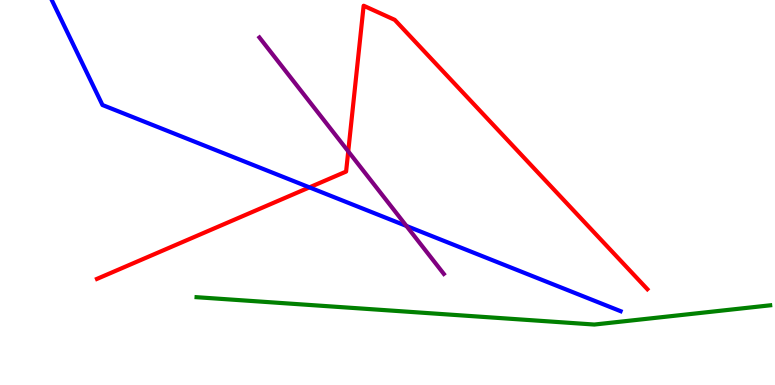[{'lines': ['blue', 'red'], 'intersections': [{'x': 3.99, 'y': 5.13}]}, {'lines': ['green', 'red'], 'intersections': []}, {'lines': ['purple', 'red'], 'intersections': [{'x': 4.49, 'y': 6.07}]}, {'lines': ['blue', 'green'], 'intersections': []}, {'lines': ['blue', 'purple'], 'intersections': [{'x': 5.24, 'y': 4.13}]}, {'lines': ['green', 'purple'], 'intersections': []}]